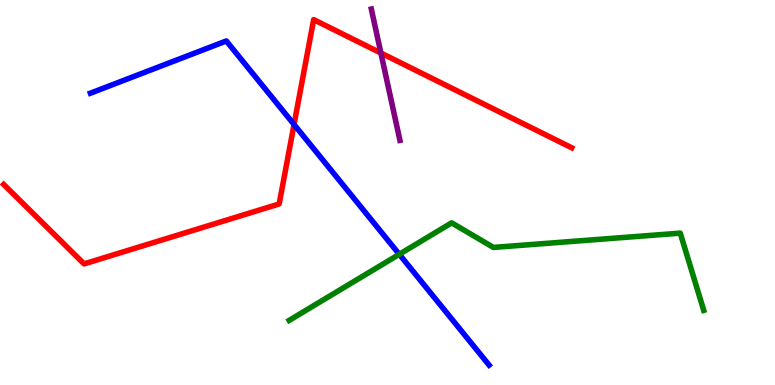[{'lines': ['blue', 'red'], 'intersections': [{'x': 3.79, 'y': 6.77}]}, {'lines': ['green', 'red'], 'intersections': []}, {'lines': ['purple', 'red'], 'intersections': [{'x': 4.91, 'y': 8.62}]}, {'lines': ['blue', 'green'], 'intersections': [{'x': 5.15, 'y': 3.39}]}, {'lines': ['blue', 'purple'], 'intersections': []}, {'lines': ['green', 'purple'], 'intersections': []}]